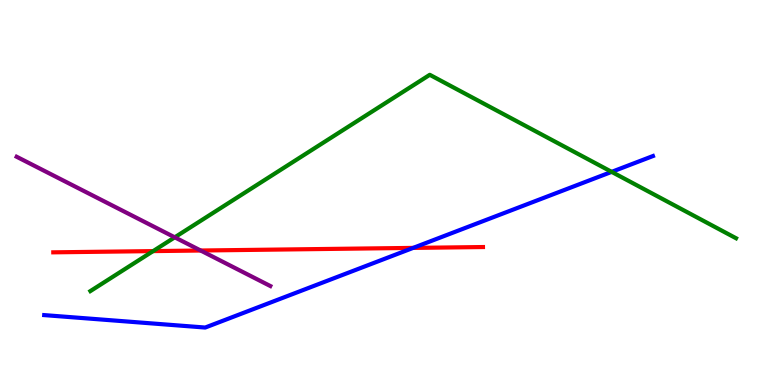[{'lines': ['blue', 'red'], 'intersections': [{'x': 5.33, 'y': 3.56}]}, {'lines': ['green', 'red'], 'intersections': [{'x': 1.98, 'y': 3.48}]}, {'lines': ['purple', 'red'], 'intersections': [{'x': 2.59, 'y': 3.49}]}, {'lines': ['blue', 'green'], 'intersections': [{'x': 7.89, 'y': 5.54}]}, {'lines': ['blue', 'purple'], 'intersections': []}, {'lines': ['green', 'purple'], 'intersections': [{'x': 2.25, 'y': 3.84}]}]